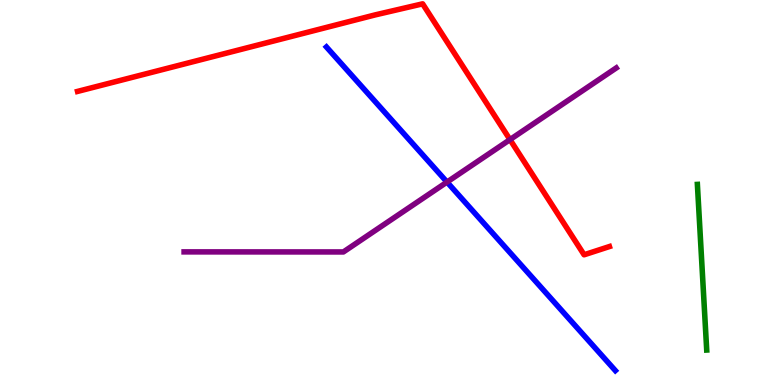[{'lines': ['blue', 'red'], 'intersections': []}, {'lines': ['green', 'red'], 'intersections': []}, {'lines': ['purple', 'red'], 'intersections': [{'x': 6.58, 'y': 6.37}]}, {'lines': ['blue', 'green'], 'intersections': []}, {'lines': ['blue', 'purple'], 'intersections': [{'x': 5.77, 'y': 5.27}]}, {'lines': ['green', 'purple'], 'intersections': []}]